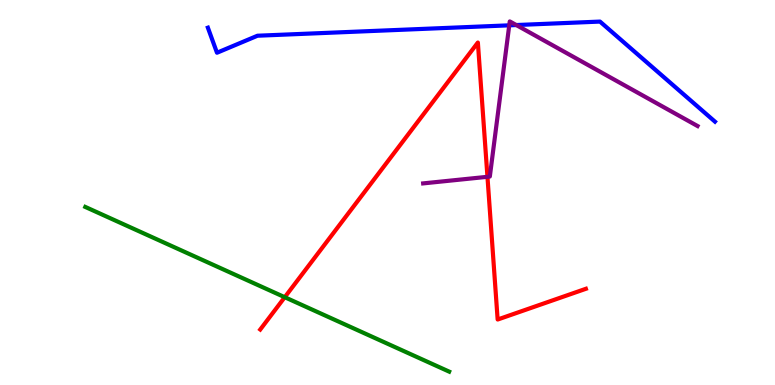[{'lines': ['blue', 'red'], 'intersections': []}, {'lines': ['green', 'red'], 'intersections': [{'x': 3.67, 'y': 2.28}]}, {'lines': ['purple', 'red'], 'intersections': [{'x': 6.29, 'y': 5.41}]}, {'lines': ['blue', 'green'], 'intersections': []}, {'lines': ['blue', 'purple'], 'intersections': [{'x': 6.57, 'y': 9.34}, {'x': 6.66, 'y': 9.35}]}, {'lines': ['green', 'purple'], 'intersections': []}]